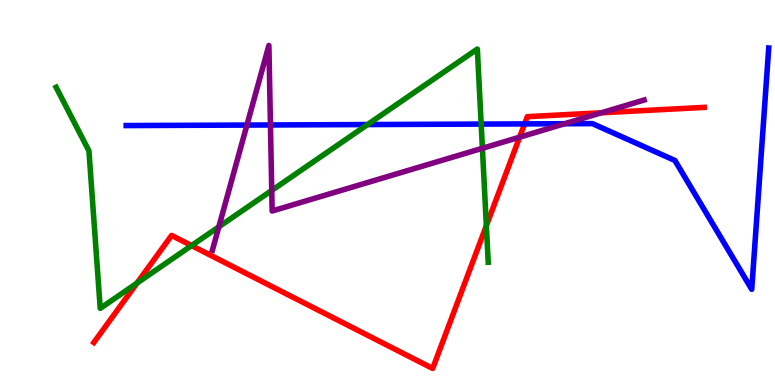[{'lines': ['blue', 'red'], 'intersections': [{'x': 6.77, 'y': 6.78}]}, {'lines': ['green', 'red'], 'intersections': [{'x': 1.77, 'y': 2.65}, {'x': 2.47, 'y': 3.62}, {'x': 6.28, 'y': 4.14}]}, {'lines': ['purple', 'red'], 'intersections': [{'x': 6.7, 'y': 6.44}, {'x': 7.76, 'y': 7.07}]}, {'lines': ['blue', 'green'], 'intersections': [{'x': 4.74, 'y': 6.76}, {'x': 6.21, 'y': 6.78}]}, {'lines': ['blue', 'purple'], 'intersections': [{'x': 3.19, 'y': 6.75}, {'x': 3.49, 'y': 6.75}, {'x': 7.29, 'y': 6.79}]}, {'lines': ['green', 'purple'], 'intersections': [{'x': 2.82, 'y': 4.11}, {'x': 3.51, 'y': 5.05}, {'x': 6.22, 'y': 6.15}]}]